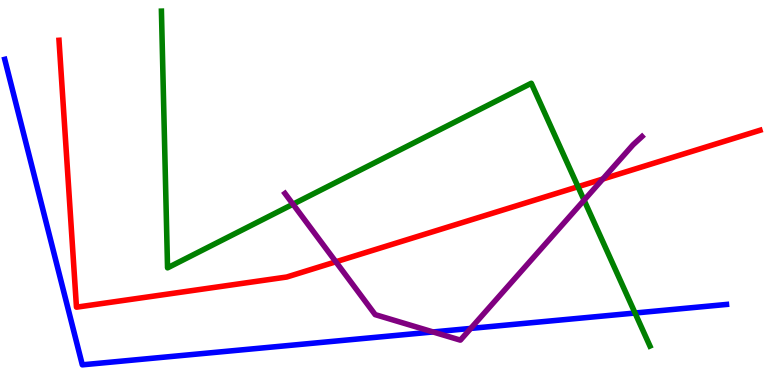[{'lines': ['blue', 'red'], 'intersections': []}, {'lines': ['green', 'red'], 'intersections': [{'x': 7.46, 'y': 5.15}]}, {'lines': ['purple', 'red'], 'intersections': [{'x': 4.33, 'y': 3.2}, {'x': 7.78, 'y': 5.35}]}, {'lines': ['blue', 'green'], 'intersections': [{'x': 8.19, 'y': 1.87}]}, {'lines': ['blue', 'purple'], 'intersections': [{'x': 5.59, 'y': 1.38}, {'x': 6.07, 'y': 1.47}]}, {'lines': ['green', 'purple'], 'intersections': [{'x': 3.78, 'y': 4.7}, {'x': 7.54, 'y': 4.8}]}]